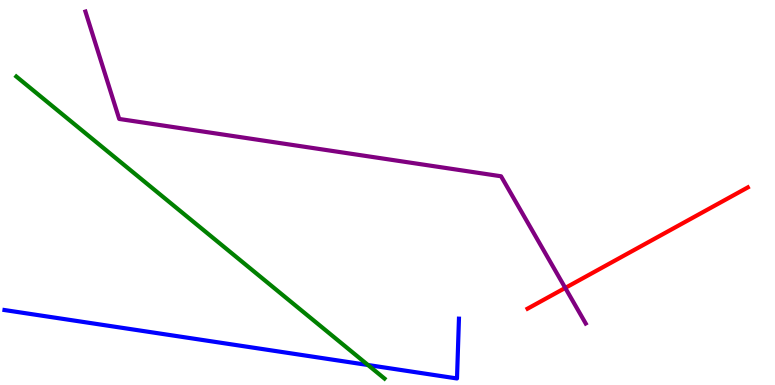[{'lines': ['blue', 'red'], 'intersections': []}, {'lines': ['green', 'red'], 'intersections': []}, {'lines': ['purple', 'red'], 'intersections': [{'x': 7.29, 'y': 2.52}]}, {'lines': ['blue', 'green'], 'intersections': [{'x': 4.75, 'y': 0.519}]}, {'lines': ['blue', 'purple'], 'intersections': []}, {'lines': ['green', 'purple'], 'intersections': []}]